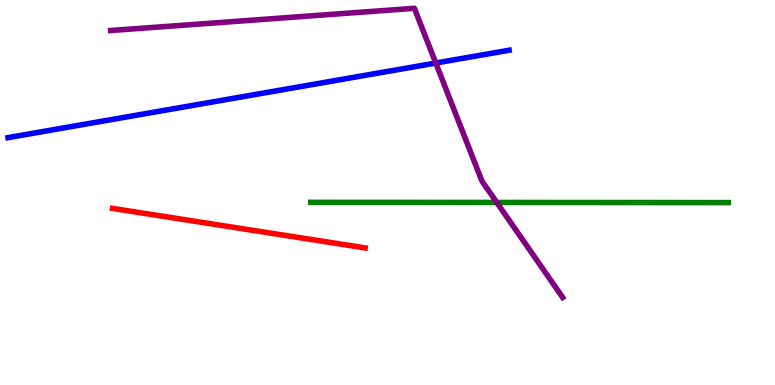[{'lines': ['blue', 'red'], 'intersections': []}, {'lines': ['green', 'red'], 'intersections': []}, {'lines': ['purple', 'red'], 'intersections': []}, {'lines': ['blue', 'green'], 'intersections': []}, {'lines': ['blue', 'purple'], 'intersections': [{'x': 5.62, 'y': 8.36}]}, {'lines': ['green', 'purple'], 'intersections': [{'x': 6.41, 'y': 4.74}]}]